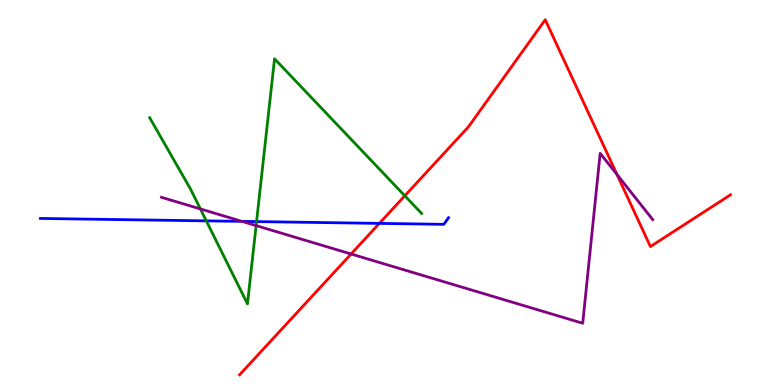[{'lines': ['blue', 'red'], 'intersections': [{'x': 4.89, 'y': 4.2}]}, {'lines': ['green', 'red'], 'intersections': [{'x': 5.22, 'y': 4.91}]}, {'lines': ['purple', 'red'], 'intersections': [{'x': 4.53, 'y': 3.4}, {'x': 7.96, 'y': 5.47}]}, {'lines': ['blue', 'green'], 'intersections': [{'x': 2.66, 'y': 4.26}, {'x': 3.31, 'y': 4.24}]}, {'lines': ['blue', 'purple'], 'intersections': [{'x': 3.12, 'y': 4.25}]}, {'lines': ['green', 'purple'], 'intersections': [{'x': 2.59, 'y': 4.57}, {'x': 3.3, 'y': 4.14}]}]